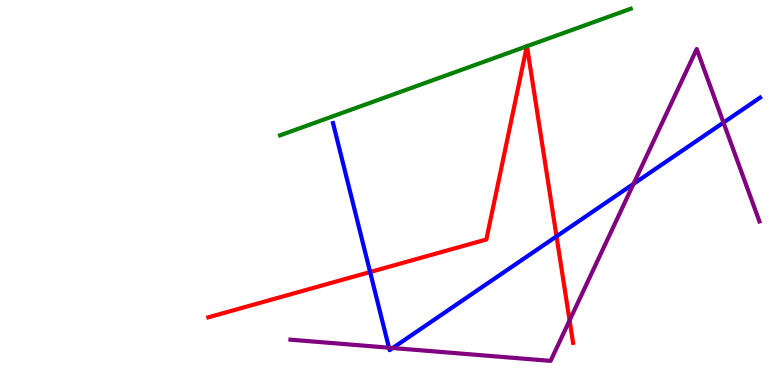[{'lines': ['blue', 'red'], 'intersections': [{'x': 4.78, 'y': 2.93}, {'x': 7.18, 'y': 3.86}]}, {'lines': ['green', 'red'], 'intersections': [{'x': 6.8, 'y': 8.8}, {'x': 6.8, 'y': 8.8}]}, {'lines': ['purple', 'red'], 'intersections': [{'x': 7.35, 'y': 1.68}]}, {'lines': ['blue', 'green'], 'intersections': []}, {'lines': ['blue', 'purple'], 'intersections': [{'x': 5.02, 'y': 0.969}, {'x': 5.07, 'y': 0.961}, {'x': 8.17, 'y': 5.22}, {'x': 9.34, 'y': 6.82}]}, {'lines': ['green', 'purple'], 'intersections': []}]